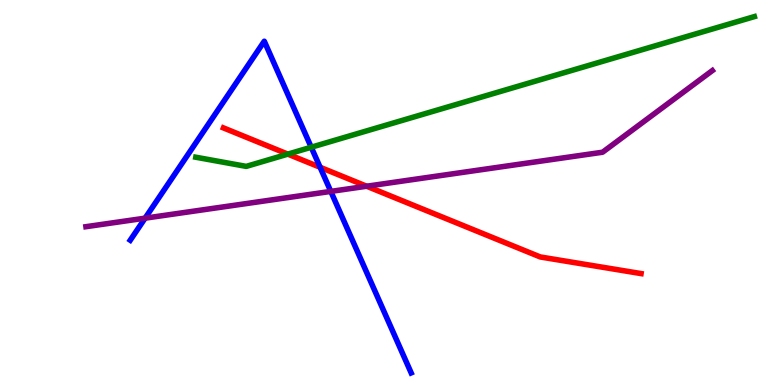[{'lines': ['blue', 'red'], 'intersections': [{'x': 4.13, 'y': 5.66}]}, {'lines': ['green', 'red'], 'intersections': [{'x': 3.71, 'y': 6.0}]}, {'lines': ['purple', 'red'], 'intersections': [{'x': 4.73, 'y': 5.16}]}, {'lines': ['blue', 'green'], 'intersections': [{'x': 4.02, 'y': 6.18}]}, {'lines': ['blue', 'purple'], 'intersections': [{'x': 1.87, 'y': 4.33}, {'x': 4.27, 'y': 5.03}]}, {'lines': ['green', 'purple'], 'intersections': []}]